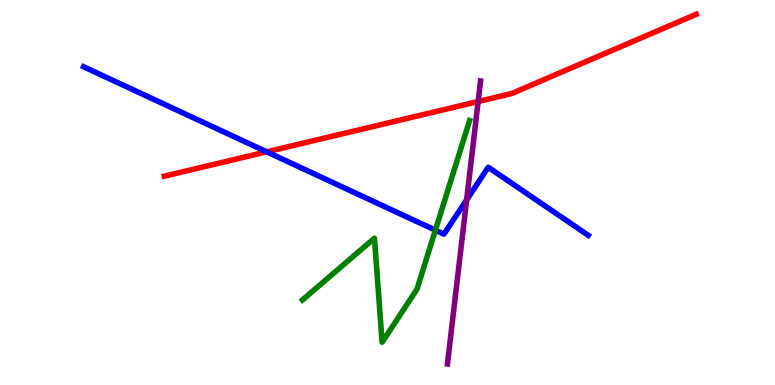[{'lines': ['blue', 'red'], 'intersections': [{'x': 3.44, 'y': 6.06}]}, {'lines': ['green', 'red'], 'intersections': []}, {'lines': ['purple', 'red'], 'intersections': [{'x': 6.17, 'y': 7.36}]}, {'lines': ['blue', 'green'], 'intersections': [{'x': 5.62, 'y': 4.02}]}, {'lines': ['blue', 'purple'], 'intersections': [{'x': 6.02, 'y': 4.81}]}, {'lines': ['green', 'purple'], 'intersections': []}]